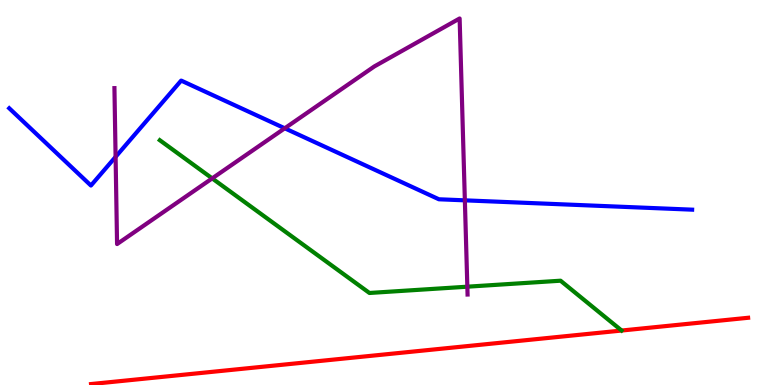[{'lines': ['blue', 'red'], 'intersections': []}, {'lines': ['green', 'red'], 'intersections': []}, {'lines': ['purple', 'red'], 'intersections': []}, {'lines': ['blue', 'green'], 'intersections': []}, {'lines': ['blue', 'purple'], 'intersections': [{'x': 1.49, 'y': 5.93}, {'x': 3.67, 'y': 6.67}, {'x': 6.0, 'y': 4.8}]}, {'lines': ['green', 'purple'], 'intersections': [{'x': 2.74, 'y': 5.37}, {'x': 6.03, 'y': 2.55}]}]